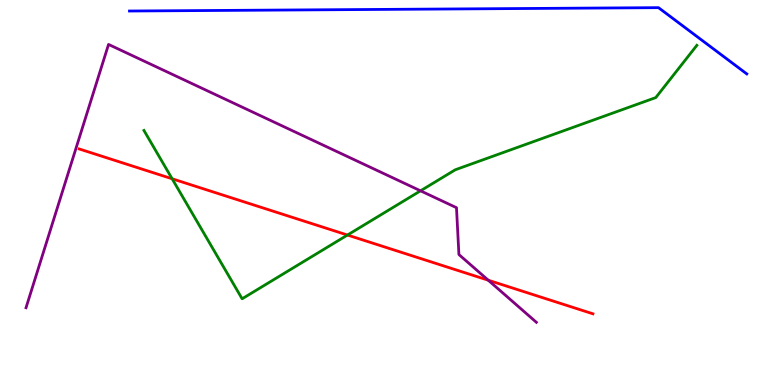[{'lines': ['blue', 'red'], 'intersections': []}, {'lines': ['green', 'red'], 'intersections': [{'x': 2.22, 'y': 5.36}, {'x': 4.48, 'y': 3.9}]}, {'lines': ['purple', 'red'], 'intersections': [{'x': 6.3, 'y': 2.72}]}, {'lines': ['blue', 'green'], 'intersections': []}, {'lines': ['blue', 'purple'], 'intersections': []}, {'lines': ['green', 'purple'], 'intersections': [{'x': 5.43, 'y': 5.04}]}]